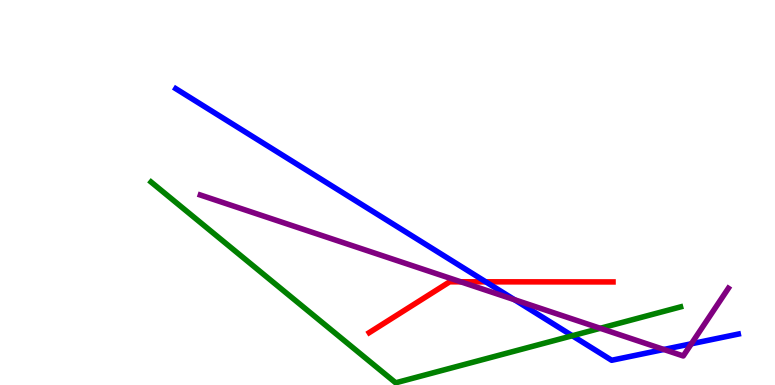[{'lines': ['blue', 'red'], 'intersections': [{'x': 6.27, 'y': 2.68}]}, {'lines': ['green', 'red'], 'intersections': []}, {'lines': ['purple', 'red'], 'intersections': [{'x': 5.95, 'y': 2.68}]}, {'lines': ['blue', 'green'], 'intersections': [{'x': 7.38, 'y': 1.28}]}, {'lines': ['blue', 'purple'], 'intersections': [{'x': 6.64, 'y': 2.22}, {'x': 8.57, 'y': 0.923}, {'x': 8.92, 'y': 1.07}]}, {'lines': ['green', 'purple'], 'intersections': [{'x': 7.75, 'y': 1.47}]}]